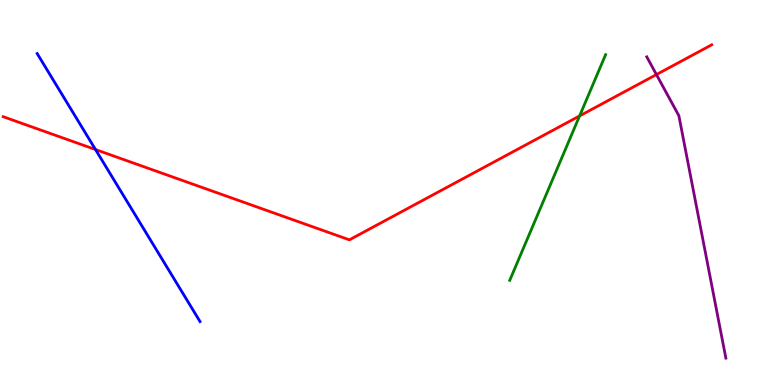[{'lines': ['blue', 'red'], 'intersections': [{'x': 1.23, 'y': 6.12}]}, {'lines': ['green', 'red'], 'intersections': [{'x': 7.48, 'y': 6.99}]}, {'lines': ['purple', 'red'], 'intersections': [{'x': 8.47, 'y': 8.06}]}, {'lines': ['blue', 'green'], 'intersections': []}, {'lines': ['blue', 'purple'], 'intersections': []}, {'lines': ['green', 'purple'], 'intersections': []}]